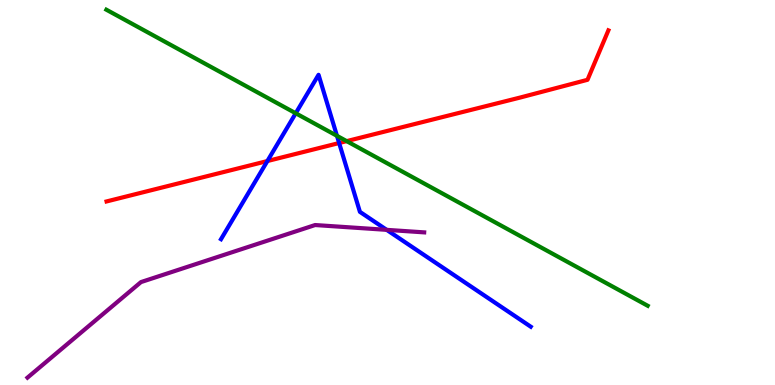[{'lines': ['blue', 'red'], 'intersections': [{'x': 3.45, 'y': 5.82}, {'x': 4.38, 'y': 6.29}]}, {'lines': ['green', 'red'], 'intersections': [{'x': 4.47, 'y': 6.33}]}, {'lines': ['purple', 'red'], 'intersections': []}, {'lines': ['blue', 'green'], 'intersections': [{'x': 3.82, 'y': 7.06}, {'x': 4.35, 'y': 6.47}]}, {'lines': ['blue', 'purple'], 'intersections': [{'x': 4.99, 'y': 4.03}]}, {'lines': ['green', 'purple'], 'intersections': []}]